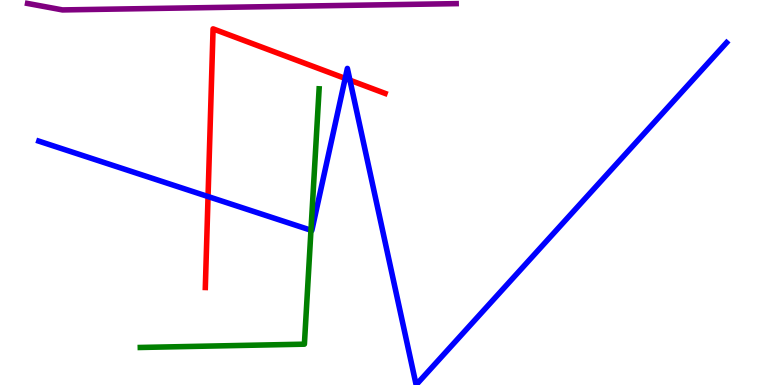[{'lines': ['blue', 'red'], 'intersections': [{'x': 2.68, 'y': 4.9}, {'x': 4.45, 'y': 7.96}, {'x': 4.52, 'y': 7.92}]}, {'lines': ['green', 'red'], 'intersections': []}, {'lines': ['purple', 'red'], 'intersections': []}, {'lines': ['blue', 'green'], 'intersections': [{'x': 4.01, 'y': 4.02}]}, {'lines': ['blue', 'purple'], 'intersections': []}, {'lines': ['green', 'purple'], 'intersections': []}]